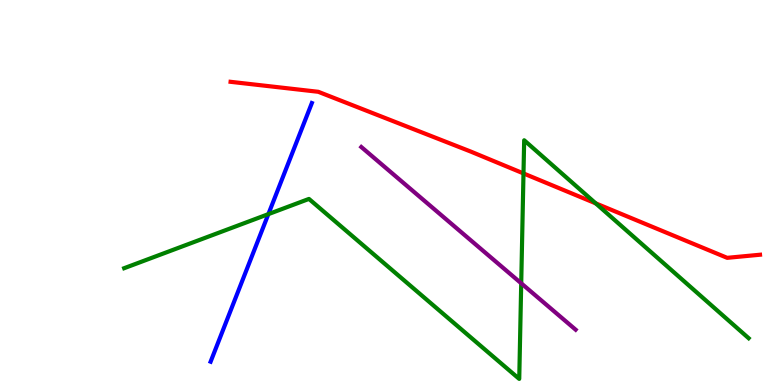[{'lines': ['blue', 'red'], 'intersections': []}, {'lines': ['green', 'red'], 'intersections': [{'x': 6.75, 'y': 5.5}, {'x': 7.69, 'y': 4.72}]}, {'lines': ['purple', 'red'], 'intersections': []}, {'lines': ['blue', 'green'], 'intersections': [{'x': 3.46, 'y': 4.44}]}, {'lines': ['blue', 'purple'], 'intersections': []}, {'lines': ['green', 'purple'], 'intersections': [{'x': 6.73, 'y': 2.64}]}]